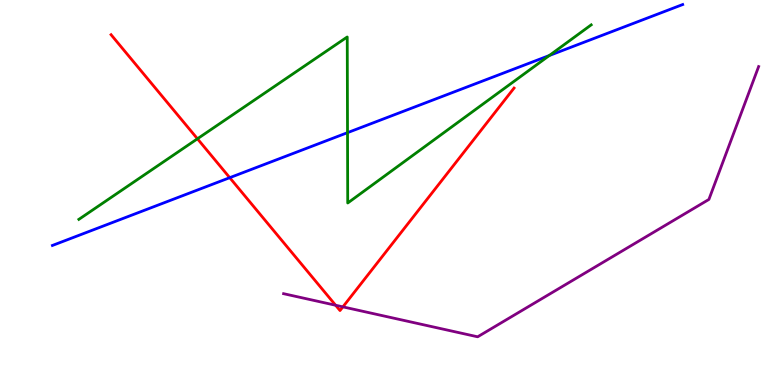[{'lines': ['blue', 'red'], 'intersections': [{'x': 2.96, 'y': 5.38}]}, {'lines': ['green', 'red'], 'intersections': [{'x': 2.55, 'y': 6.4}]}, {'lines': ['purple', 'red'], 'intersections': [{'x': 4.33, 'y': 2.07}, {'x': 4.42, 'y': 2.03}]}, {'lines': ['blue', 'green'], 'intersections': [{'x': 4.48, 'y': 6.55}, {'x': 7.09, 'y': 8.56}]}, {'lines': ['blue', 'purple'], 'intersections': []}, {'lines': ['green', 'purple'], 'intersections': []}]